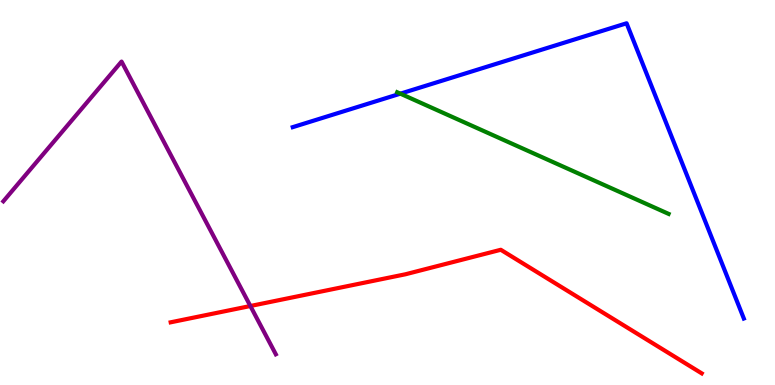[{'lines': ['blue', 'red'], 'intersections': []}, {'lines': ['green', 'red'], 'intersections': []}, {'lines': ['purple', 'red'], 'intersections': [{'x': 3.23, 'y': 2.05}]}, {'lines': ['blue', 'green'], 'intersections': [{'x': 5.17, 'y': 7.57}]}, {'lines': ['blue', 'purple'], 'intersections': []}, {'lines': ['green', 'purple'], 'intersections': []}]